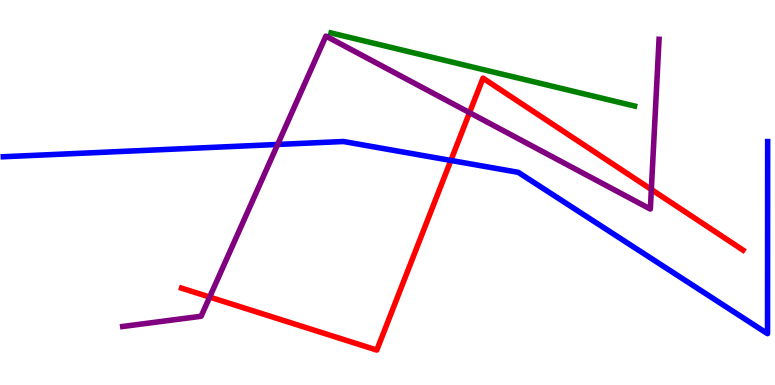[{'lines': ['blue', 'red'], 'intersections': [{'x': 5.82, 'y': 5.83}]}, {'lines': ['green', 'red'], 'intersections': []}, {'lines': ['purple', 'red'], 'intersections': [{'x': 2.71, 'y': 2.28}, {'x': 6.06, 'y': 7.07}, {'x': 8.4, 'y': 5.08}]}, {'lines': ['blue', 'green'], 'intersections': []}, {'lines': ['blue', 'purple'], 'intersections': [{'x': 3.58, 'y': 6.25}]}, {'lines': ['green', 'purple'], 'intersections': []}]